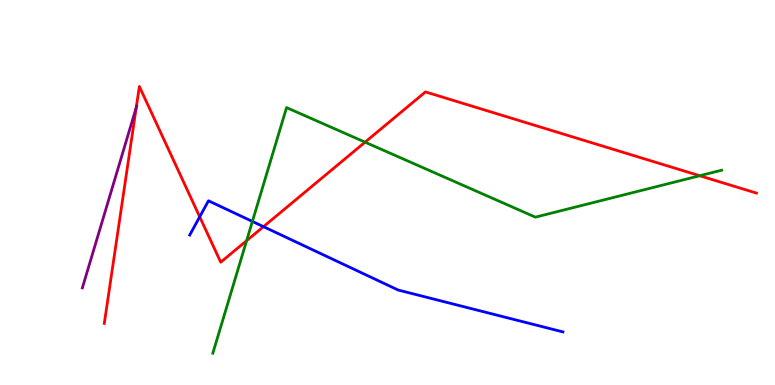[{'lines': ['blue', 'red'], 'intersections': [{'x': 2.58, 'y': 4.37}, {'x': 3.4, 'y': 4.11}]}, {'lines': ['green', 'red'], 'intersections': [{'x': 3.18, 'y': 3.75}, {'x': 4.71, 'y': 6.31}, {'x': 9.03, 'y': 5.44}]}, {'lines': ['purple', 'red'], 'intersections': [{'x': 1.76, 'y': 7.21}]}, {'lines': ['blue', 'green'], 'intersections': [{'x': 3.26, 'y': 4.25}]}, {'lines': ['blue', 'purple'], 'intersections': []}, {'lines': ['green', 'purple'], 'intersections': []}]